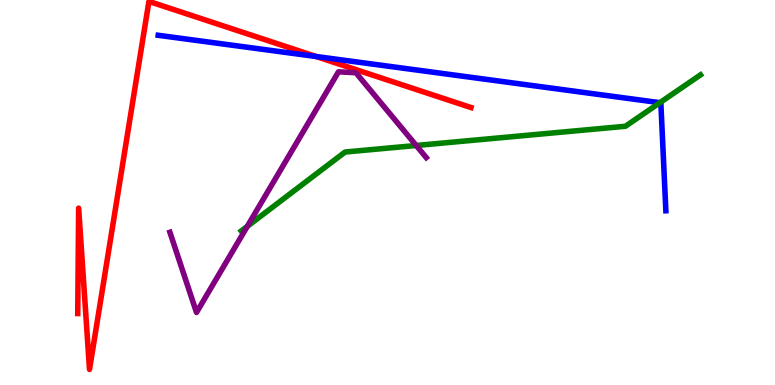[{'lines': ['blue', 'red'], 'intersections': [{'x': 4.08, 'y': 8.53}]}, {'lines': ['green', 'red'], 'intersections': []}, {'lines': ['purple', 'red'], 'intersections': []}, {'lines': ['blue', 'green'], 'intersections': [{'x': 8.51, 'y': 7.33}]}, {'lines': ['blue', 'purple'], 'intersections': []}, {'lines': ['green', 'purple'], 'intersections': [{'x': 3.19, 'y': 4.12}, {'x': 5.37, 'y': 6.22}]}]